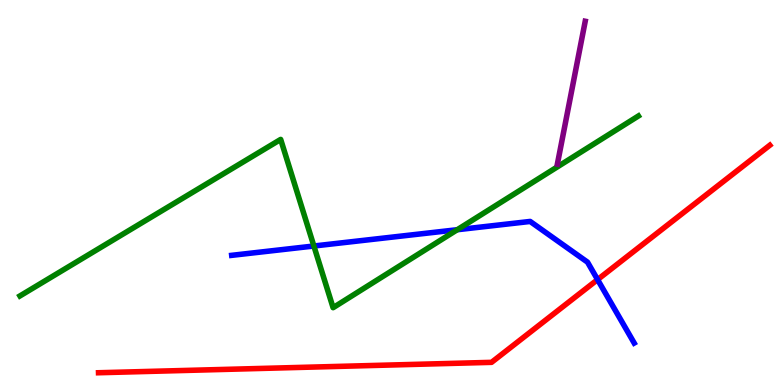[{'lines': ['blue', 'red'], 'intersections': [{'x': 7.71, 'y': 2.74}]}, {'lines': ['green', 'red'], 'intersections': []}, {'lines': ['purple', 'red'], 'intersections': []}, {'lines': ['blue', 'green'], 'intersections': [{'x': 4.05, 'y': 3.61}, {'x': 5.9, 'y': 4.03}]}, {'lines': ['blue', 'purple'], 'intersections': []}, {'lines': ['green', 'purple'], 'intersections': []}]